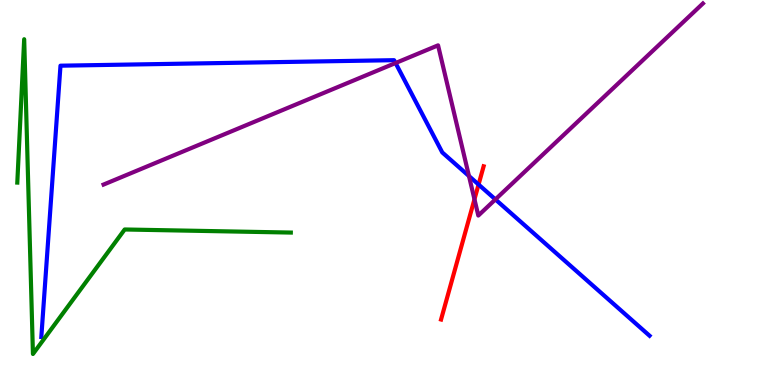[{'lines': ['blue', 'red'], 'intersections': [{'x': 6.18, 'y': 5.21}]}, {'lines': ['green', 'red'], 'intersections': []}, {'lines': ['purple', 'red'], 'intersections': [{'x': 6.12, 'y': 4.82}]}, {'lines': ['blue', 'green'], 'intersections': []}, {'lines': ['blue', 'purple'], 'intersections': [{'x': 5.1, 'y': 8.36}, {'x': 6.05, 'y': 5.43}, {'x': 6.39, 'y': 4.82}]}, {'lines': ['green', 'purple'], 'intersections': []}]